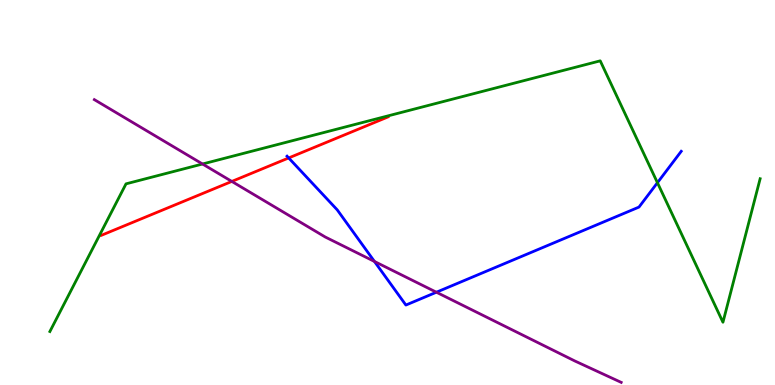[{'lines': ['blue', 'red'], 'intersections': [{'x': 3.73, 'y': 5.9}]}, {'lines': ['green', 'red'], 'intersections': []}, {'lines': ['purple', 'red'], 'intersections': [{'x': 2.99, 'y': 5.29}]}, {'lines': ['blue', 'green'], 'intersections': [{'x': 8.48, 'y': 5.25}]}, {'lines': ['blue', 'purple'], 'intersections': [{'x': 4.83, 'y': 3.21}, {'x': 5.63, 'y': 2.41}]}, {'lines': ['green', 'purple'], 'intersections': [{'x': 2.61, 'y': 5.74}]}]